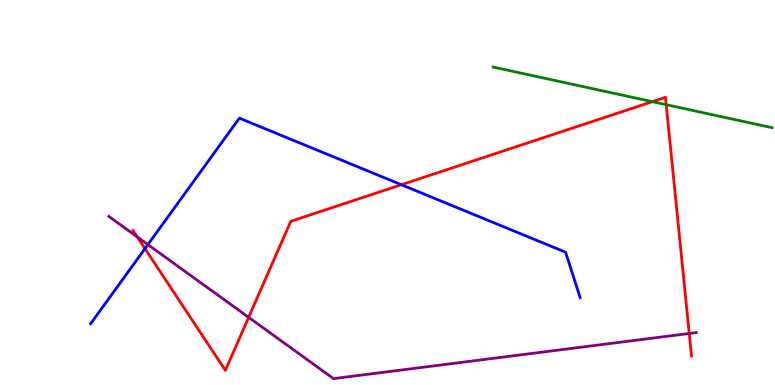[{'lines': ['blue', 'red'], 'intersections': [{'x': 1.87, 'y': 3.54}, {'x': 5.18, 'y': 5.2}]}, {'lines': ['green', 'red'], 'intersections': [{'x': 8.42, 'y': 7.36}, {'x': 8.6, 'y': 7.28}]}, {'lines': ['purple', 'red'], 'intersections': [{'x': 1.77, 'y': 3.85}, {'x': 3.21, 'y': 1.76}, {'x': 8.89, 'y': 1.34}]}, {'lines': ['blue', 'green'], 'intersections': []}, {'lines': ['blue', 'purple'], 'intersections': [{'x': 1.91, 'y': 3.65}]}, {'lines': ['green', 'purple'], 'intersections': []}]